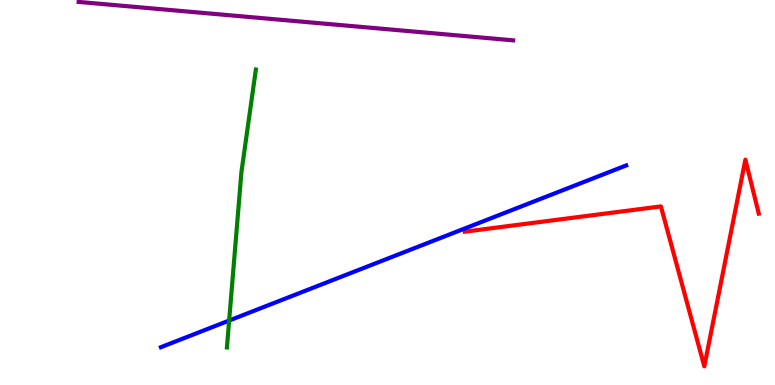[{'lines': ['blue', 'red'], 'intersections': []}, {'lines': ['green', 'red'], 'intersections': []}, {'lines': ['purple', 'red'], 'intersections': []}, {'lines': ['blue', 'green'], 'intersections': [{'x': 2.96, 'y': 1.67}]}, {'lines': ['blue', 'purple'], 'intersections': []}, {'lines': ['green', 'purple'], 'intersections': []}]